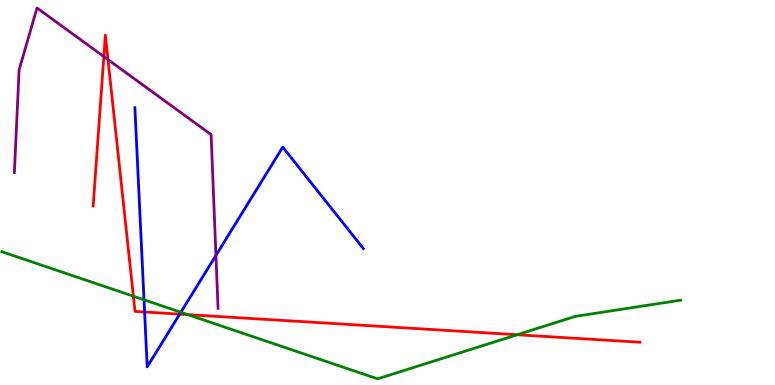[{'lines': ['blue', 'red'], 'intersections': [{'x': 1.87, 'y': 1.9}, {'x': 2.32, 'y': 1.84}]}, {'lines': ['green', 'red'], 'intersections': [{'x': 1.72, 'y': 2.31}, {'x': 2.42, 'y': 1.83}, {'x': 6.67, 'y': 1.31}]}, {'lines': ['purple', 'red'], 'intersections': [{'x': 1.34, 'y': 8.53}, {'x': 1.39, 'y': 8.45}]}, {'lines': ['blue', 'green'], 'intersections': [{'x': 1.86, 'y': 2.21}, {'x': 2.33, 'y': 1.89}]}, {'lines': ['blue', 'purple'], 'intersections': [{'x': 2.79, 'y': 3.37}]}, {'lines': ['green', 'purple'], 'intersections': []}]